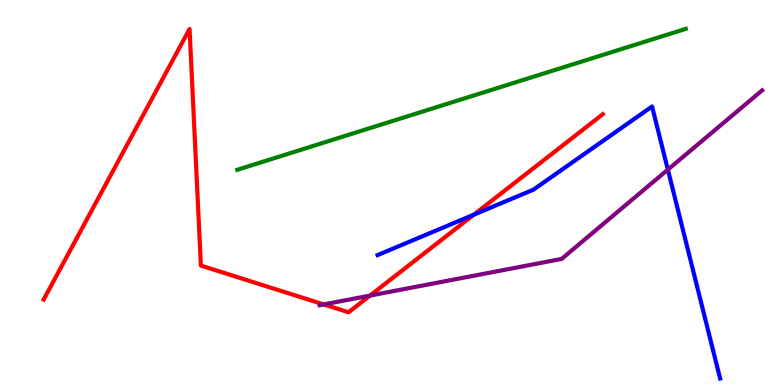[{'lines': ['blue', 'red'], 'intersections': [{'x': 6.11, 'y': 4.42}]}, {'lines': ['green', 'red'], 'intersections': []}, {'lines': ['purple', 'red'], 'intersections': [{'x': 4.18, 'y': 2.09}, {'x': 4.77, 'y': 2.32}]}, {'lines': ['blue', 'green'], 'intersections': []}, {'lines': ['blue', 'purple'], 'intersections': [{'x': 8.62, 'y': 5.59}]}, {'lines': ['green', 'purple'], 'intersections': []}]